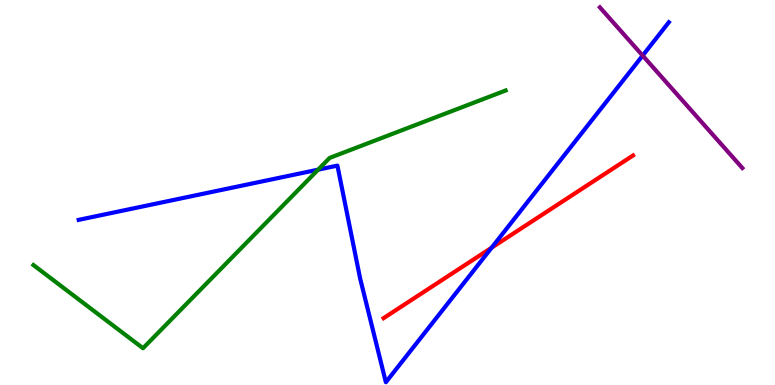[{'lines': ['blue', 'red'], 'intersections': [{'x': 6.34, 'y': 3.57}]}, {'lines': ['green', 'red'], 'intersections': []}, {'lines': ['purple', 'red'], 'intersections': []}, {'lines': ['blue', 'green'], 'intersections': [{'x': 4.1, 'y': 5.59}]}, {'lines': ['blue', 'purple'], 'intersections': [{'x': 8.29, 'y': 8.56}]}, {'lines': ['green', 'purple'], 'intersections': []}]